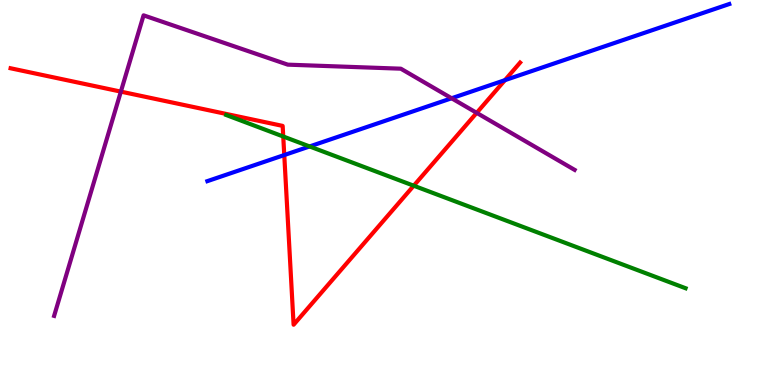[{'lines': ['blue', 'red'], 'intersections': [{'x': 3.67, 'y': 5.97}, {'x': 6.52, 'y': 7.92}]}, {'lines': ['green', 'red'], 'intersections': [{'x': 3.65, 'y': 6.45}, {'x': 5.34, 'y': 5.18}]}, {'lines': ['purple', 'red'], 'intersections': [{'x': 1.56, 'y': 7.62}, {'x': 6.15, 'y': 7.07}]}, {'lines': ['blue', 'green'], 'intersections': [{'x': 3.99, 'y': 6.2}]}, {'lines': ['blue', 'purple'], 'intersections': [{'x': 5.83, 'y': 7.45}]}, {'lines': ['green', 'purple'], 'intersections': []}]